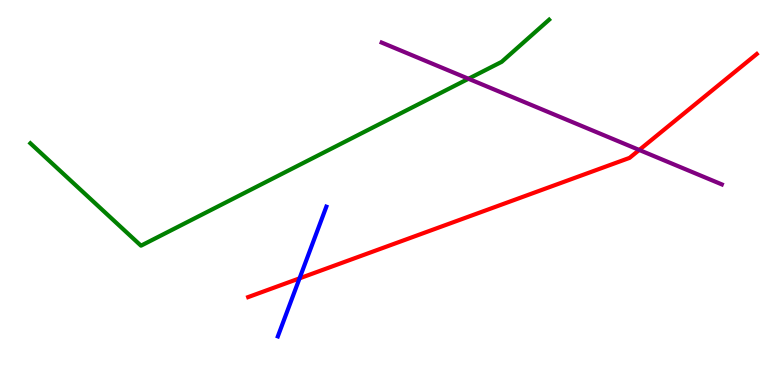[{'lines': ['blue', 'red'], 'intersections': [{'x': 3.87, 'y': 2.77}]}, {'lines': ['green', 'red'], 'intersections': []}, {'lines': ['purple', 'red'], 'intersections': [{'x': 8.25, 'y': 6.1}]}, {'lines': ['blue', 'green'], 'intersections': []}, {'lines': ['blue', 'purple'], 'intersections': []}, {'lines': ['green', 'purple'], 'intersections': [{'x': 6.04, 'y': 7.95}]}]